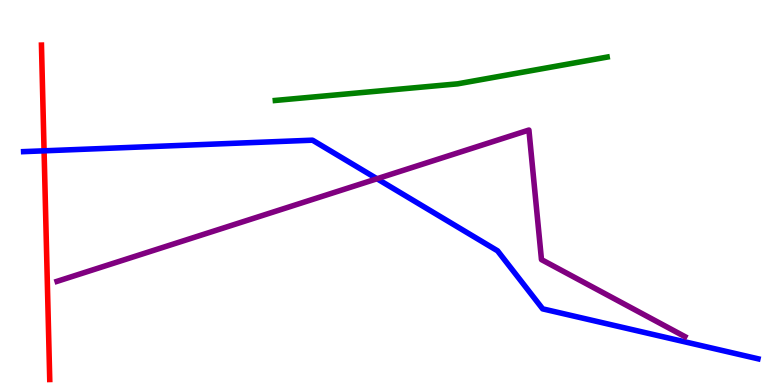[{'lines': ['blue', 'red'], 'intersections': [{'x': 0.569, 'y': 6.08}]}, {'lines': ['green', 'red'], 'intersections': []}, {'lines': ['purple', 'red'], 'intersections': []}, {'lines': ['blue', 'green'], 'intersections': []}, {'lines': ['blue', 'purple'], 'intersections': [{'x': 4.86, 'y': 5.36}]}, {'lines': ['green', 'purple'], 'intersections': []}]